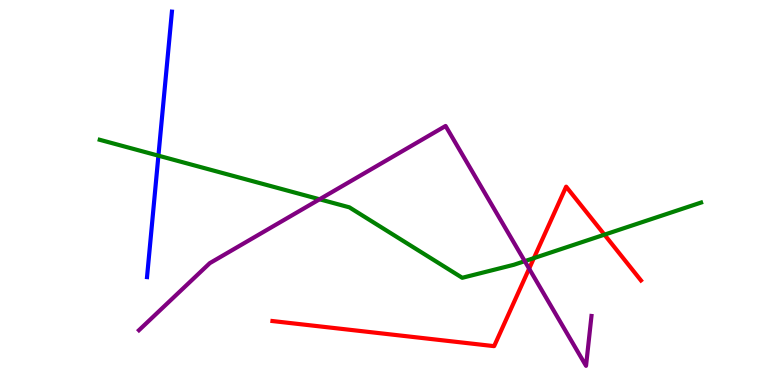[{'lines': ['blue', 'red'], 'intersections': []}, {'lines': ['green', 'red'], 'intersections': [{'x': 6.89, 'y': 3.3}, {'x': 7.8, 'y': 3.9}]}, {'lines': ['purple', 'red'], 'intersections': [{'x': 6.83, 'y': 3.02}]}, {'lines': ['blue', 'green'], 'intersections': [{'x': 2.04, 'y': 5.96}]}, {'lines': ['blue', 'purple'], 'intersections': []}, {'lines': ['green', 'purple'], 'intersections': [{'x': 4.12, 'y': 4.82}, {'x': 6.77, 'y': 3.22}]}]